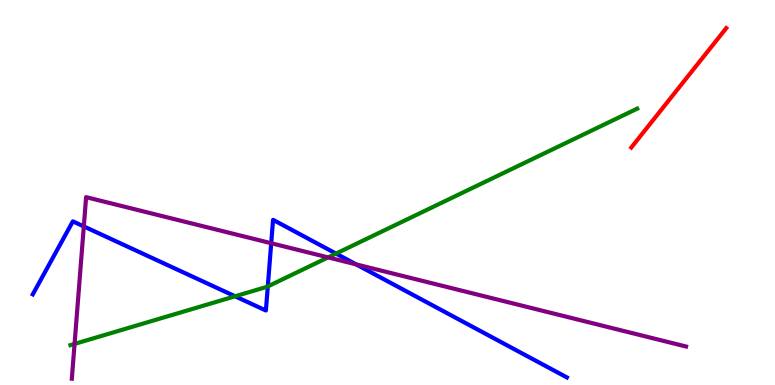[{'lines': ['blue', 'red'], 'intersections': []}, {'lines': ['green', 'red'], 'intersections': []}, {'lines': ['purple', 'red'], 'intersections': []}, {'lines': ['blue', 'green'], 'intersections': [{'x': 3.03, 'y': 2.3}, {'x': 3.46, 'y': 2.56}, {'x': 4.34, 'y': 3.41}]}, {'lines': ['blue', 'purple'], 'intersections': [{'x': 1.08, 'y': 4.12}, {'x': 3.5, 'y': 3.68}, {'x': 4.59, 'y': 3.13}]}, {'lines': ['green', 'purple'], 'intersections': [{'x': 0.962, 'y': 1.07}, {'x': 4.23, 'y': 3.31}]}]